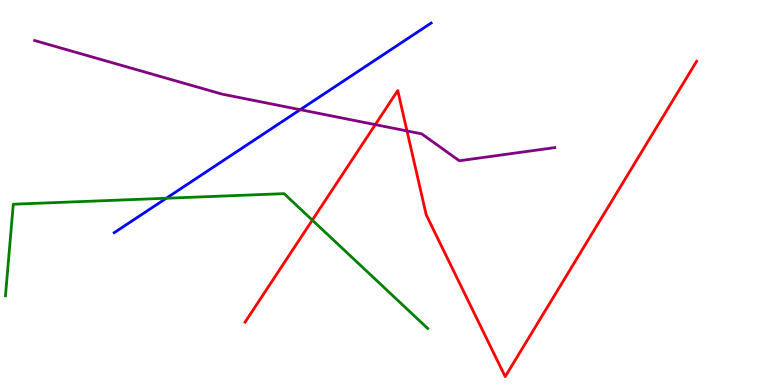[{'lines': ['blue', 'red'], 'intersections': []}, {'lines': ['green', 'red'], 'intersections': [{'x': 4.03, 'y': 4.28}]}, {'lines': ['purple', 'red'], 'intersections': [{'x': 4.84, 'y': 6.76}, {'x': 5.25, 'y': 6.6}]}, {'lines': ['blue', 'green'], 'intersections': [{'x': 2.15, 'y': 4.85}]}, {'lines': ['blue', 'purple'], 'intersections': [{'x': 3.87, 'y': 7.15}]}, {'lines': ['green', 'purple'], 'intersections': []}]